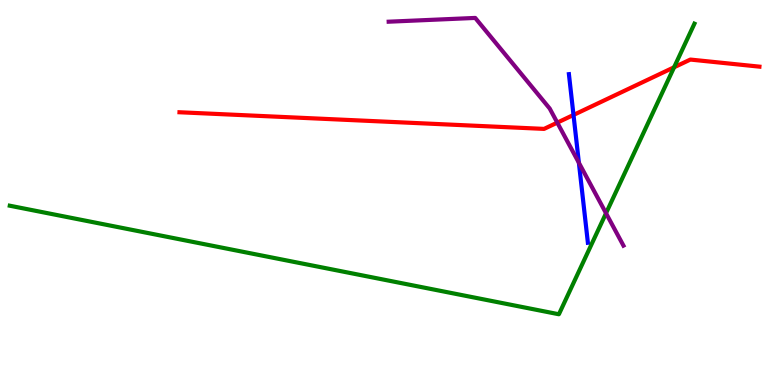[{'lines': ['blue', 'red'], 'intersections': [{'x': 7.4, 'y': 7.01}]}, {'lines': ['green', 'red'], 'intersections': [{'x': 8.7, 'y': 8.25}]}, {'lines': ['purple', 'red'], 'intersections': [{'x': 7.19, 'y': 6.81}]}, {'lines': ['blue', 'green'], 'intersections': []}, {'lines': ['blue', 'purple'], 'intersections': [{'x': 7.47, 'y': 5.77}]}, {'lines': ['green', 'purple'], 'intersections': [{'x': 7.82, 'y': 4.46}]}]